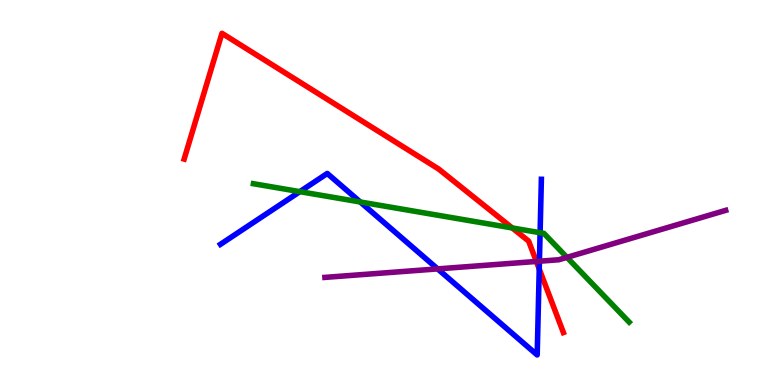[{'lines': ['blue', 'red'], 'intersections': [{'x': 6.96, 'y': 3.01}]}, {'lines': ['green', 'red'], 'intersections': [{'x': 6.61, 'y': 4.08}]}, {'lines': ['purple', 'red'], 'intersections': [{'x': 6.92, 'y': 3.21}]}, {'lines': ['blue', 'green'], 'intersections': [{'x': 3.87, 'y': 5.02}, {'x': 4.65, 'y': 4.75}, {'x': 6.97, 'y': 3.96}]}, {'lines': ['blue', 'purple'], 'intersections': [{'x': 5.65, 'y': 3.02}, {'x': 6.96, 'y': 3.22}]}, {'lines': ['green', 'purple'], 'intersections': [{'x': 7.32, 'y': 3.32}]}]